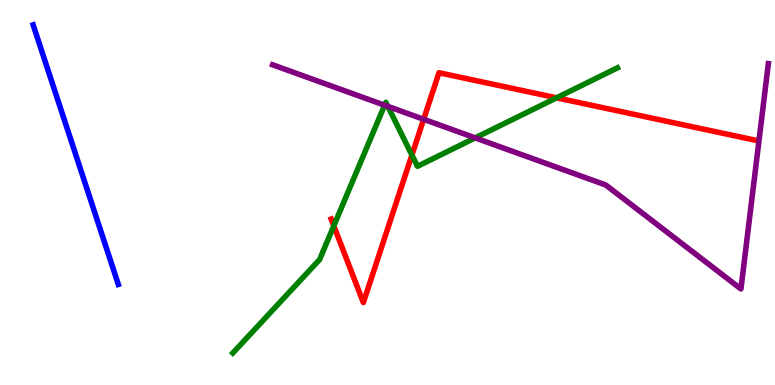[{'lines': ['blue', 'red'], 'intersections': []}, {'lines': ['green', 'red'], 'intersections': [{'x': 4.31, 'y': 4.13}, {'x': 5.31, 'y': 5.97}, {'x': 7.18, 'y': 7.46}]}, {'lines': ['purple', 'red'], 'intersections': [{'x': 5.47, 'y': 6.9}]}, {'lines': ['blue', 'green'], 'intersections': []}, {'lines': ['blue', 'purple'], 'intersections': []}, {'lines': ['green', 'purple'], 'intersections': [{'x': 4.96, 'y': 7.27}, {'x': 5.0, 'y': 7.24}, {'x': 6.13, 'y': 6.42}]}]